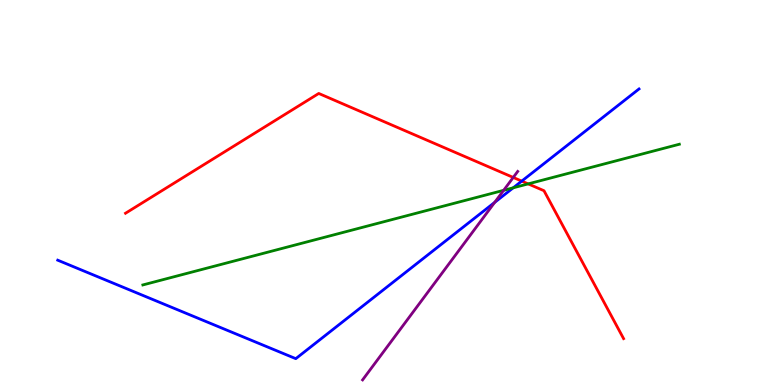[{'lines': ['blue', 'red'], 'intersections': [{'x': 6.73, 'y': 5.3}]}, {'lines': ['green', 'red'], 'intersections': [{'x': 6.82, 'y': 5.22}]}, {'lines': ['purple', 'red'], 'intersections': [{'x': 6.62, 'y': 5.39}]}, {'lines': ['blue', 'green'], 'intersections': [{'x': 6.62, 'y': 5.12}]}, {'lines': ['blue', 'purple'], 'intersections': [{'x': 6.38, 'y': 4.74}]}, {'lines': ['green', 'purple'], 'intersections': [{'x': 6.5, 'y': 5.06}]}]